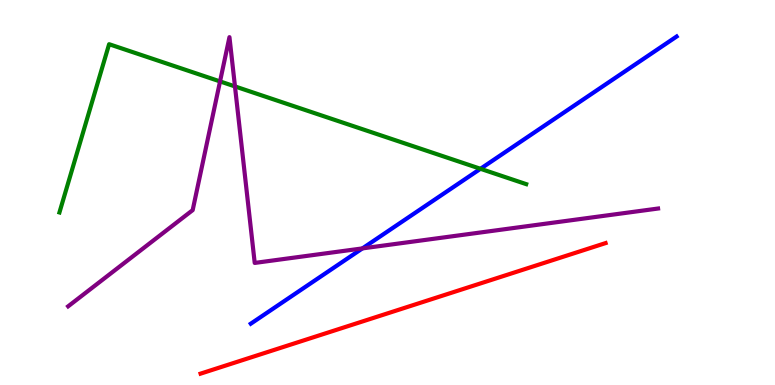[{'lines': ['blue', 'red'], 'intersections': []}, {'lines': ['green', 'red'], 'intersections': []}, {'lines': ['purple', 'red'], 'intersections': []}, {'lines': ['blue', 'green'], 'intersections': [{'x': 6.2, 'y': 5.62}]}, {'lines': ['blue', 'purple'], 'intersections': [{'x': 4.68, 'y': 3.55}]}, {'lines': ['green', 'purple'], 'intersections': [{'x': 2.84, 'y': 7.89}, {'x': 3.03, 'y': 7.76}]}]